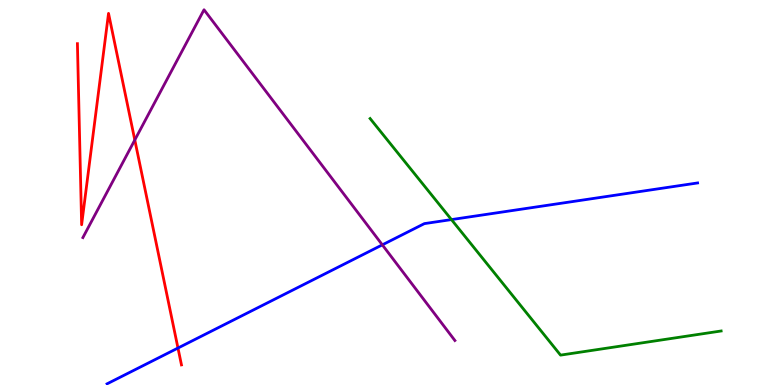[{'lines': ['blue', 'red'], 'intersections': [{'x': 2.3, 'y': 0.96}]}, {'lines': ['green', 'red'], 'intersections': []}, {'lines': ['purple', 'red'], 'intersections': [{'x': 1.74, 'y': 6.36}]}, {'lines': ['blue', 'green'], 'intersections': [{'x': 5.83, 'y': 4.3}]}, {'lines': ['blue', 'purple'], 'intersections': [{'x': 4.93, 'y': 3.64}]}, {'lines': ['green', 'purple'], 'intersections': []}]